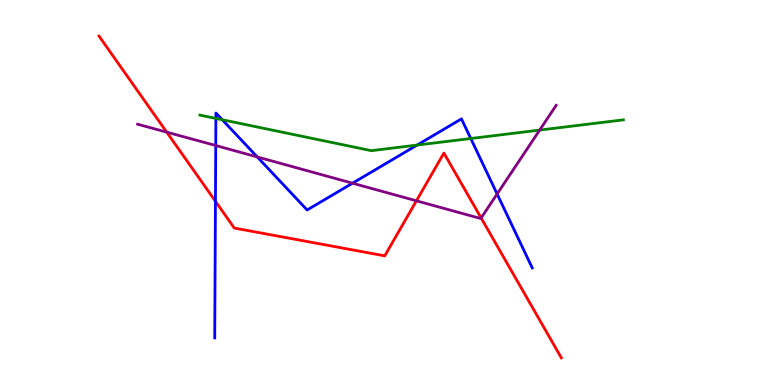[{'lines': ['blue', 'red'], 'intersections': [{'x': 2.78, 'y': 4.77}]}, {'lines': ['green', 'red'], 'intersections': []}, {'lines': ['purple', 'red'], 'intersections': [{'x': 2.15, 'y': 6.57}, {'x': 5.37, 'y': 4.78}, {'x': 6.21, 'y': 4.34}]}, {'lines': ['blue', 'green'], 'intersections': [{'x': 2.79, 'y': 6.92}, {'x': 2.87, 'y': 6.89}, {'x': 5.38, 'y': 6.23}, {'x': 6.07, 'y': 6.4}]}, {'lines': ['blue', 'purple'], 'intersections': [{'x': 2.78, 'y': 6.22}, {'x': 3.32, 'y': 5.92}, {'x': 4.55, 'y': 5.24}, {'x': 6.41, 'y': 4.96}]}, {'lines': ['green', 'purple'], 'intersections': [{'x': 6.96, 'y': 6.62}]}]